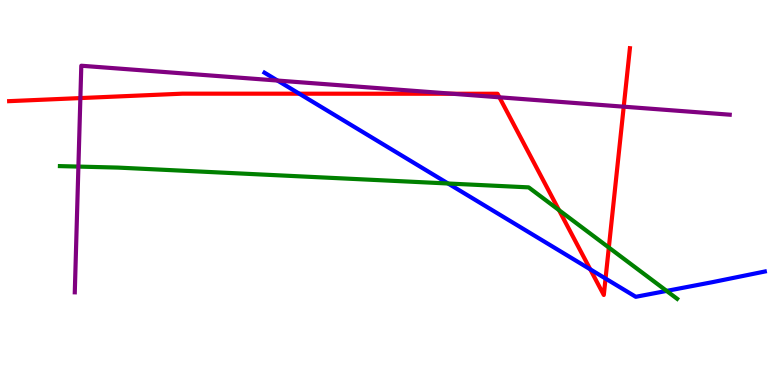[{'lines': ['blue', 'red'], 'intersections': [{'x': 3.86, 'y': 7.57}, {'x': 7.62, 'y': 3.0}, {'x': 7.81, 'y': 2.76}]}, {'lines': ['green', 'red'], 'intersections': [{'x': 7.21, 'y': 4.54}, {'x': 7.86, 'y': 3.57}]}, {'lines': ['purple', 'red'], 'intersections': [{'x': 1.04, 'y': 7.45}, {'x': 5.84, 'y': 7.57}, {'x': 6.44, 'y': 7.47}, {'x': 8.05, 'y': 7.23}]}, {'lines': ['blue', 'green'], 'intersections': [{'x': 5.78, 'y': 5.23}, {'x': 8.6, 'y': 2.44}]}, {'lines': ['blue', 'purple'], 'intersections': [{'x': 3.58, 'y': 7.91}]}, {'lines': ['green', 'purple'], 'intersections': [{'x': 1.01, 'y': 5.67}]}]